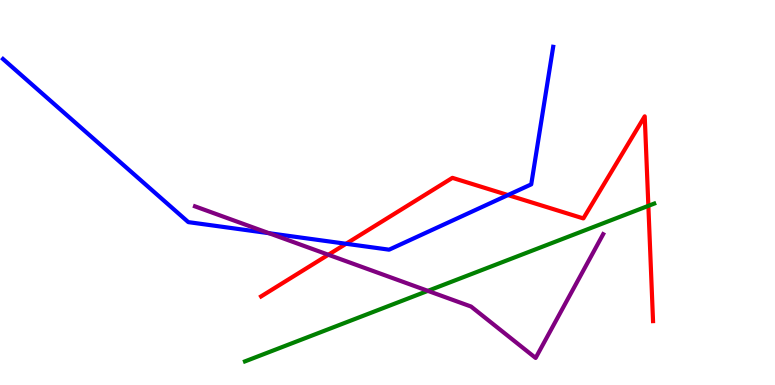[{'lines': ['blue', 'red'], 'intersections': [{'x': 4.47, 'y': 3.67}, {'x': 6.55, 'y': 4.93}]}, {'lines': ['green', 'red'], 'intersections': [{'x': 8.37, 'y': 4.65}]}, {'lines': ['purple', 'red'], 'intersections': [{'x': 4.24, 'y': 3.38}]}, {'lines': ['blue', 'green'], 'intersections': []}, {'lines': ['blue', 'purple'], 'intersections': [{'x': 3.47, 'y': 3.94}]}, {'lines': ['green', 'purple'], 'intersections': [{'x': 5.52, 'y': 2.45}]}]